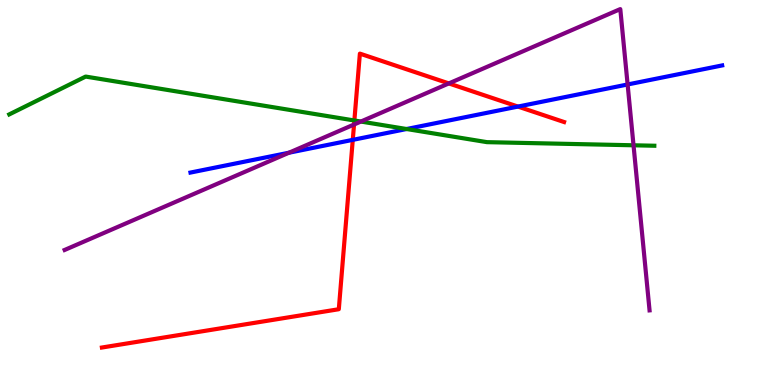[{'lines': ['blue', 'red'], 'intersections': [{'x': 4.55, 'y': 6.37}, {'x': 6.68, 'y': 7.23}]}, {'lines': ['green', 'red'], 'intersections': [{'x': 4.57, 'y': 6.87}]}, {'lines': ['purple', 'red'], 'intersections': [{'x': 4.57, 'y': 6.77}, {'x': 5.79, 'y': 7.83}]}, {'lines': ['blue', 'green'], 'intersections': [{'x': 5.25, 'y': 6.65}]}, {'lines': ['blue', 'purple'], 'intersections': [{'x': 3.73, 'y': 6.03}, {'x': 8.1, 'y': 7.81}]}, {'lines': ['green', 'purple'], 'intersections': [{'x': 4.66, 'y': 6.84}, {'x': 8.17, 'y': 6.23}]}]